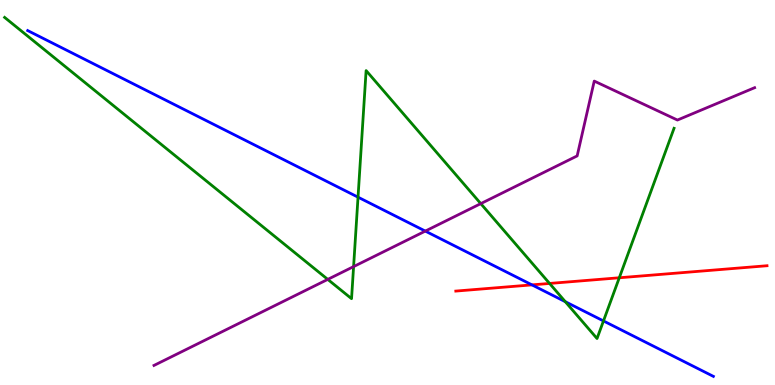[{'lines': ['blue', 'red'], 'intersections': [{'x': 6.86, 'y': 2.6}]}, {'lines': ['green', 'red'], 'intersections': [{'x': 7.09, 'y': 2.64}, {'x': 7.99, 'y': 2.79}]}, {'lines': ['purple', 'red'], 'intersections': []}, {'lines': ['blue', 'green'], 'intersections': [{'x': 4.62, 'y': 4.88}, {'x': 7.29, 'y': 2.16}, {'x': 7.79, 'y': 1.66}]}, {'lines': ['blue', 'purple'], 'intersections': [{'x': 5.49, 'y': 4.0}]}, {'lines': ['green', 'purple'], 'intersections': [{'x': 4.23, 'y': 2.74}, {'x': 4.56, 'y': 3.08}, {'x': 6.2, 'y': 4.71}]}]